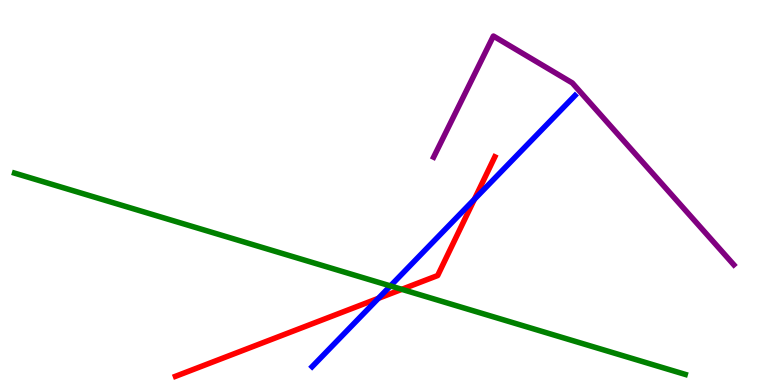[{'lines': ['blue', 'red'], 'intersections': [{'x': 4.88, 'y': 2.25}, {'x': 6.12, 'y': 4.82}]}, {'lines': ['green', 'red'], 'intersections': [{'x': 5.18, 'y': 2.48}]}, {'lines': ['purple', 'red'], 'intersections': []}, {'lines': ['blue', 'green'], 'intersections': [{'x': 5.04, 'y': 2.57}]}, {'lines': ['blue', 'purple'], 'intersections': []}, {'lines': ['green', 'purple'], 'intersections': []}]